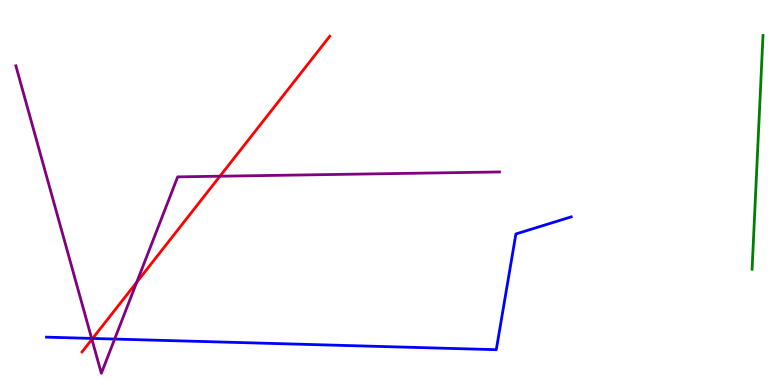[{'lines': ['blue', 'red'], 'intersections': [{'x': 1.2, 'y': 1.21}]}, {'lines': ['green', 'red'], 'intersections': []}, {'lines': ['purple', 'red'], 'intersections': [{'x': 1.19, 'y': 1.19}, {'x': 1.76, 'y': 2.67}, {'x': 2.84, 'y': 5.42}]}, {'lines': ['blue', 'green'], 'intersections': []}, {'lines': ['blue', 'purple'], 'intersections': [{'x': 1.18, 'y': 1.21}, {'x': 1.48, 'y': 1.19}]}, {'lines': ['green', 'purple'], 'intersections': []}]